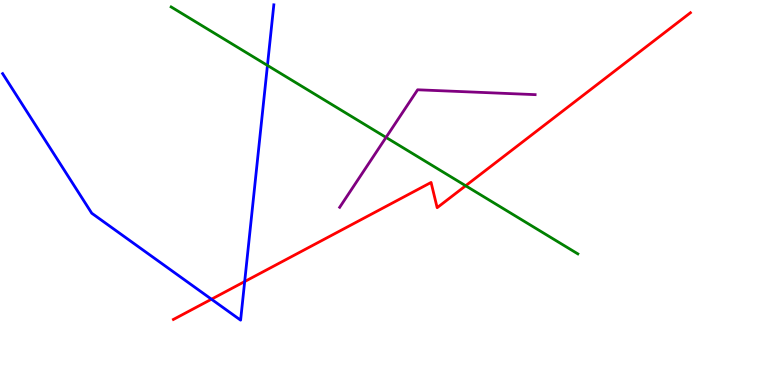[{'lines': ['blue', 'red'], 'intersections': [{'x': 2.73, 'y': 2.23}, {'x': 3.16, 'y': 2.69}]}, {'lines': ['green', 'red'], 'intersections': [{'x': 6.01, 'y': 5.18}]}, {'lines': ['purple', 'red'], 'intersections': []}, {'lines': ['blue', 'green'], 'intersections': [{'x': 3.45, 'y': 8.3}]}, {'lines': ['blue', 'purple'], 'intersections': []}, {'lines': ['green', 'purple'], 'intersections': [{'x': 4.98, 'y': 6.43}]}]